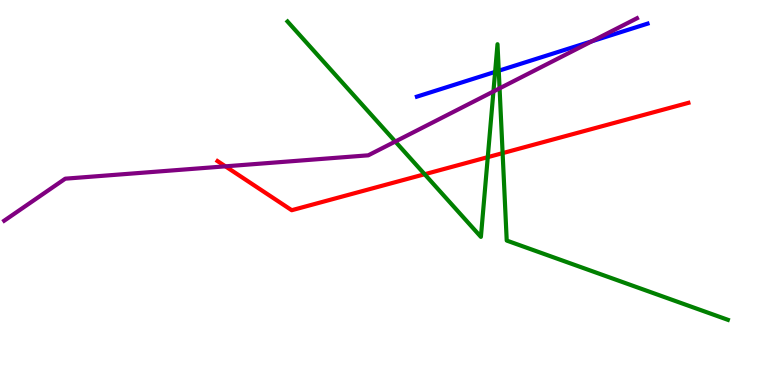[{'lines': ['blue', 'red'], 'intersections': []}, {'lines': ['green', 'red'], 'intersections': [{'x': 5.48, 'y': 5.47}, {'x': 6.29, 'y': 5.92}, {'x': 6.49, 'y': 6.02}]}, {'lines': ['purple', 'red'], 'intersections': [{'x': 2.91, 'y': 5.68}]}, {'lines': ['blue', 'green'], 'intersections': [{'x': 6.39, 'y': 8.13}, {'x': 6.44, 'y': 8.16}]}, {'lines': ['blue', 'purple'], 'intersections': [{'x': 7.64, 'y': 8.93}]}, {'lines': ['green', 'purple'], 'intersections': [{'x': 5.1, 'y': 6.32}, {'x': 6.37, 'y': 7.62}, {'x': 6.45, 'y': 7.71}]}]